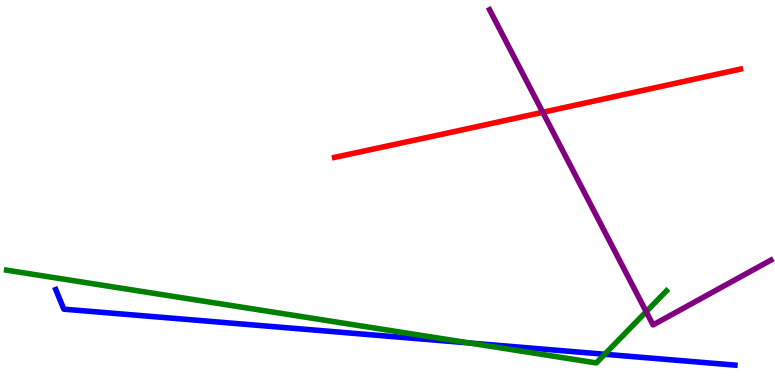[{'lines': ['blue', 'red'], 'intersections': []}, {'lines': ['green', 'red'], 'intersections': []}, {'lines': ['purple', 'red'], 'intersections': [{'x': 7.0, 'y': 7.08}]}, {'lines': ['blue', 'green'], 'intersections': [{'x': 6.06, 'y': 1.09}, {'x': 7.8, 'y': 0.798}]}, {'lines': ['blue', 'purple'], 'intersections': []}, {'lines': ['green', 'purple'], 'intersections': [{'x': 8.34, 'y': 1.9}]}]